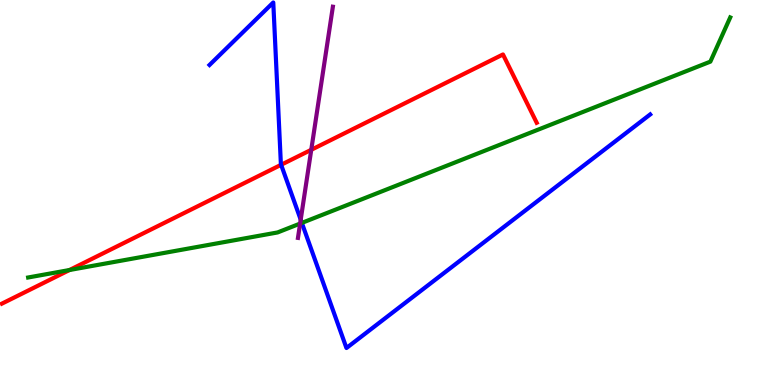[{'lines': ['blue', 'red'], 'intersections': [{'x': 3.63, 'y': 5.72}]}, {'lines': ['green', 'red'], 'intersections': [{'x': 0.897, 'y': 2.99}]}, {'lines': ['purple', 'red'], 'intersections': [{'x': 4.02, 'y': 6.11}]}, {'lines': ['blue', 'green'], 'intersections': [{'x': 3.89, 'y': 4.21}]}, {'lines': ['blue', 'purple'], 'intersections': [{'x': 3.88, 'y': 4.29}]}, {'lines': ['green', 'purple'], 'intersections': [{'x': 3.87, 'y': 4.19}]}]